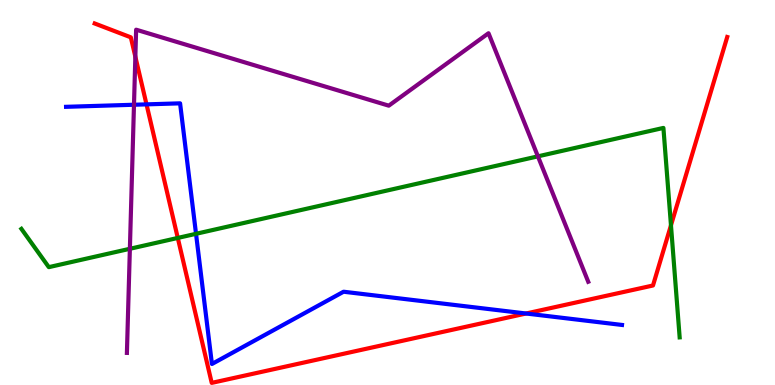[{'lines': ['blue', 'red'], 'intersections': [{'x': 1.89, 'y': 7.29}, {'x': 6.79, 'y': 1.86}]}, {'lines': ['green', 'red'], 'intersections': [{'x': 2.29, 'y': 3.82}, {'x': 8.66, 'y': 4.15}]}, {'lines': ['purple', 'red'], 'intersections': [{'x': 1.75, 'y': 8.53}]}, {'lines': ['blue', 'green'], 'intersections': [{'x': 2.53, 'y': 3.93}]}, {'lines': ['blue', 'purple'], 'intersections': [{'x': 1.73, 'y': 7.28}]}, {'lines': ['green', 'purple'], 'intersections': [{'x': 1.68, 'y': 3.54}, {'x': 6.94, 'y': 5.94}]}]